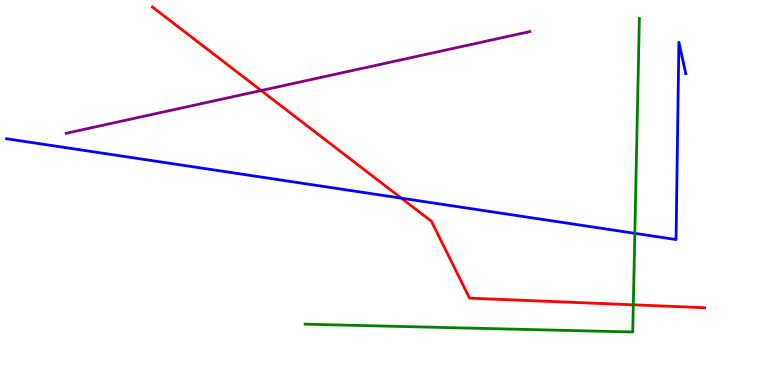[{'lines': ['blue', 'red'], 'intersections': [{'x': 5.18, 'y': 4.85}]}, {'lines': ['green', 'red'], 'intersections': [{'x': 8.17, 'y': 2.08}]}, {'lines': ['purple', 'red'], 'intersections': [{'x': 3.37, 'y': 7.65}]}, {'lines': ['blue', 'green'], 'intersections': [{'x': 8.19, 'y': 3.94}]}, {'lines': ['blue', 'purple'], 'intersections': []}, {'lines': ['green', 'purple'], 'intersections': []}]